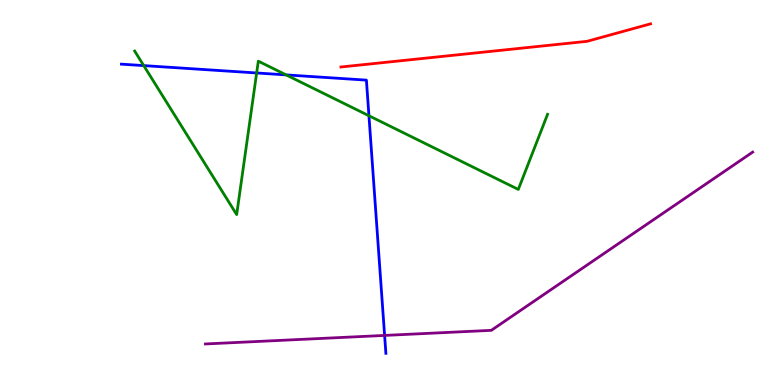[{'lines': ['blue', 'red'], 'intersections': []}, {'lines': ['green', 'red'], 'intersections': []}, {'lines': ['purple', 'red'], 'intersections': []}, {'lines': ['blue', 'green'], 'intersections': [{'x': 1.85, 'y': 8.3}, {'x': 3.31, 'y': 8.1}, {'x': 3.69, 'y': 8.05}, {'x': 4.76, 'y': 6.99}]}, {'lines': ['blue', 'purple'], 'intersections': [{'x': 4.96, 'y': 1.29}]}, {'lines': ['green', 'purple'], 'intersections': []}]